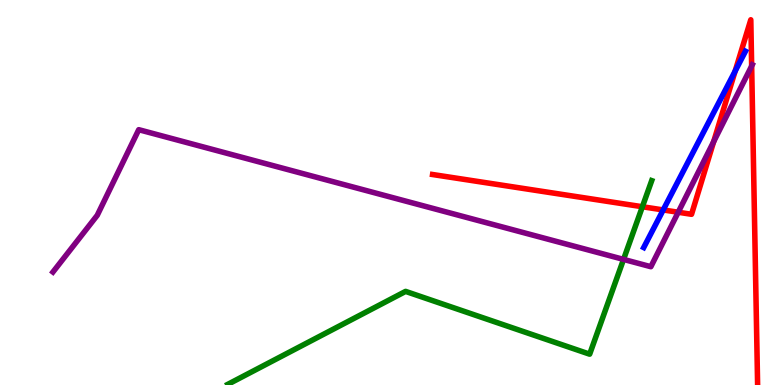[{'lines': ['blue', 'red'], 'intersections': [{'x': 8.56, 'y': 4.55}, {'x': 9.49, 'y': 8.15}]}, {'lines': ['green', 'red'], 'intersections': [{'x': 8.29, 'y': 4.63}]}, {'lines': ['purple', 'red'], 'intersections': [{'x': 8.75, 'y': 4.49}, {'x': 9.21, 'y': 6.32}, {'x': 9.7, 'y': 8.29}]}, {'lines': ['blue', 'green'], 'intersections': []}, {'lines': ['blue', 'purple'], 'intersections': []}, {'lines': ['green', 'purple'], 'intersections': [{'x': 8.05, 'y': 3.26}]}]